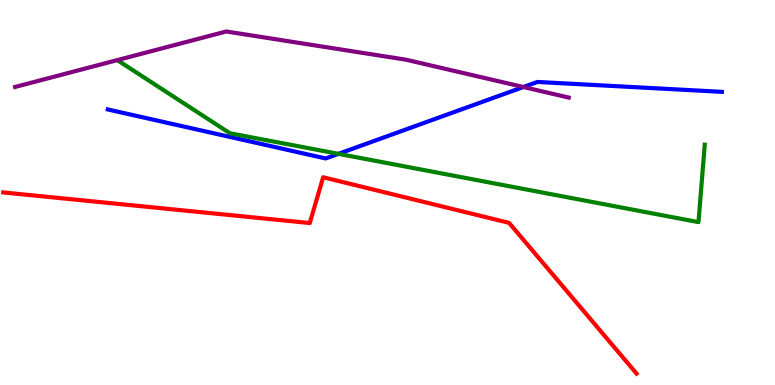[{'lines': ['blue', 'red'], 'intersections': []}, {'lines': ['green', 'red'], 'intersections': []}, {'lines': ['purple', 'red'], 'intersections': []}, {'lines': ['blue', 'green'], 'intersections': [{'x': 4.37, 'y': 6.0}]}, {'lines': ['blue', 'purple'], 'intersections': [{'x': 6.75, 'y': 7.74}]}, {'lines': ['green', 'purple'], 'intersections': []}]